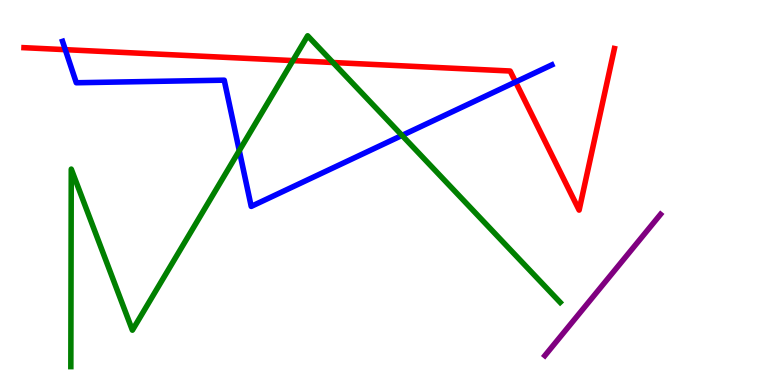[{'lines': ['blue', 'red'], 'intersections': [{'x': 0.843, 'y': 8.71}, {'x': 6.65, 'y': 7.87}]}, {'lines': ['green', 'red'], 'intersections': [{'x': 3.78, 'y': 8.43}, {'x': 4.3, 'y': 8.38}]}, {'lines': ['purple', 'red'], 'intersections': []}, {'lines': ['blue', 'green'], 'intersections': [{'x': 3.09, 'y': 6.09}, {'x': 5.19, 'y': 6.48}]}, {'lines': ['blue', 'purple'], 'intersections': []}, {'lines': ['green', 'purple'], 'intersections': []}]